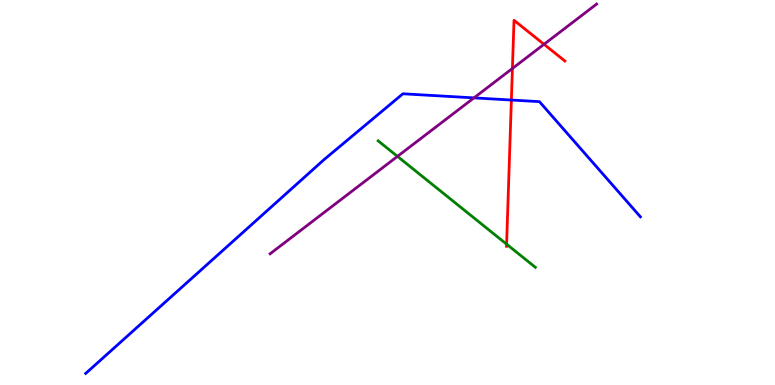[{'lines': ['blue', 'red'], 'intersections': [{'x': 6.6, 'y': 7.4}]}, {'lines': ['green', 'red'], 'intersections': [{'x': 6.54, 'y': 3.66}]}, {'lines': ['purple', 'red'], 'intersections': [{'x': 6.61, 'y': 8.22}, {'x': 7.02, 'y': 8.85}]}, {'lines': ['blue', 'green'], 'intersections': []}, {'lines': ['blue', 'purple'], 'intersections': [{'x': 6.12, 'y': 7.46}]}, {'lines': ['green', 'purple'], 'intersections': [{'x': 5.13, 'y': 5.94}]}]